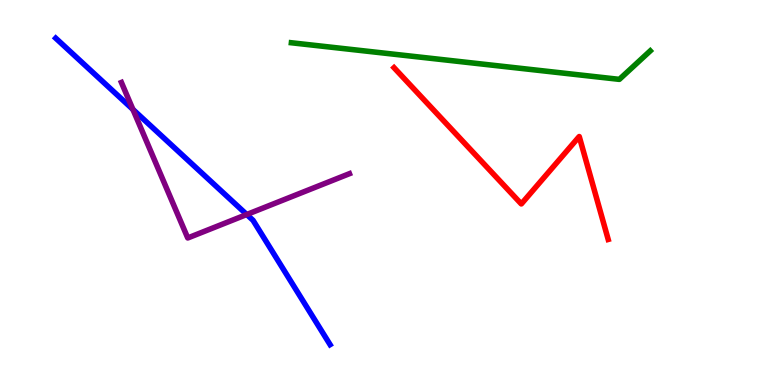[{'lines': ['blue', 'red'], 'intersections': []}, {'lines': ['green', 'red'], 'intersections': []}, {'lines': ['purple', 'red'], 'intersections': []}, {'lines': ['blue', 'green'], 'intersections': []}, {'lines': ['blue', 'purple'], 'intersections': [{'x': 1.72, 'y': 7.16}, {'x': 3.18, 'y': 4.43}]}, {'lines': ['green', 'purple'], 'intersections': []}]